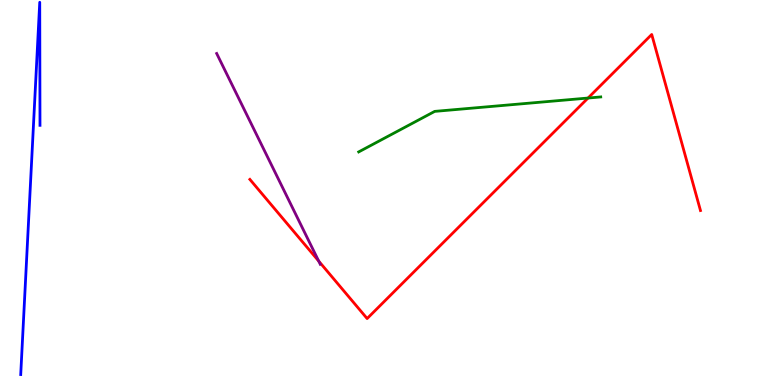[{'lines': ['blue', 'red'], 'intersections': []}, {'lines': ['green', 'red'], 'intersections': [{'x': 7.59, 'y': 7.45}]}, {'lines': ['purple', 'red'], 'intersections': [{'x': 4.11, 'y': 3.22}]}, {'lines': ['blue', 'green'], 'intersections': []}, {'lines': ['blue', 'purple'], 'intersections': []}, {'lines': ['green', 'purple'], 'intersections': []}]